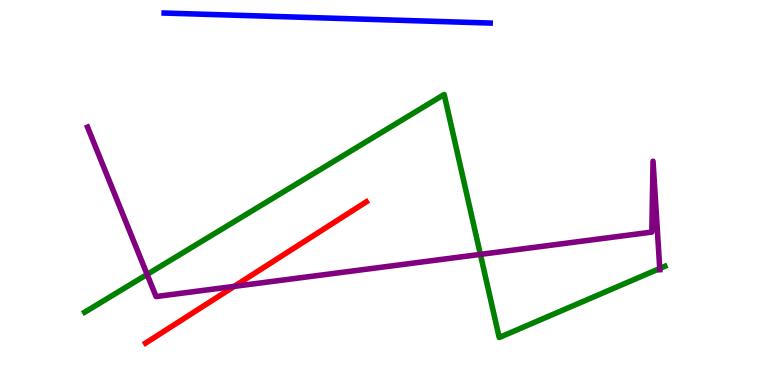[{'lines': ['blue', 'red'], 'intersections': []}, {'lines': ['green', 'red'], 'intersections': []}, {'lines': ['purple', 'red'], 'intersections': [{'x': 3.02, 'y': 2.56}]}, {'lines': ['blue', 'green'], 'intersections': []}, {'lines': ['blue', 'purple'], 'intersections': []}, {'lines': ['green', 'purple'], 'intersections': [{'x': 1.9, 'y': 2.87}, {'x': 6.2, 'y': 3.39}, {'x': 8.51, 'y': 3.03}]}]